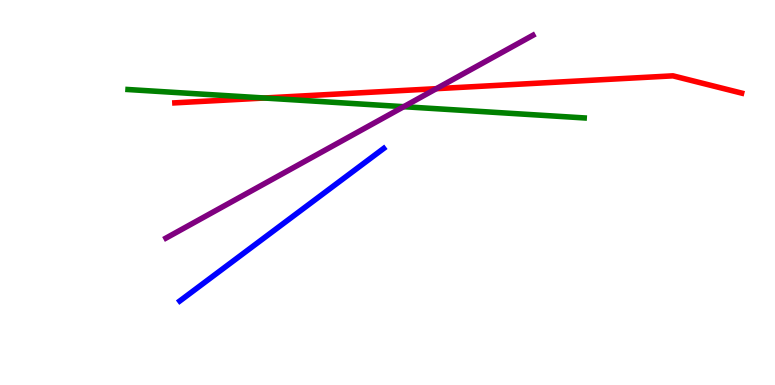[{'lines': ['blue', 'red'], 'intersections': []}, {'lines': ['green', 'red'], 'intersections': [{'x': 3.41, 'y': 7.45}]}, {'lines': ['purple', 'red'], 'intersections': [{'x': 5.63, 'y': 7.7}]}, {'lines': ['blue', 'green'], 'intersections': []}, {'lines': ['blue', 'purple'], 'intersections': []}, {'lines': ['green', 'purple'], 'intersections': [{'x': 5.21, 'y': 7.23}]}]